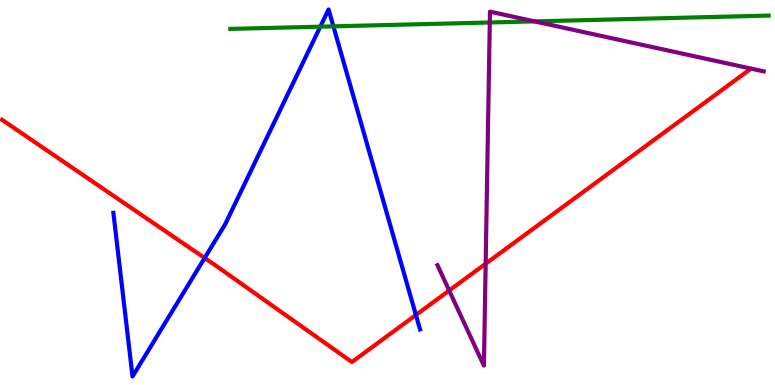[{'lines': ['blue', 'red'], 'intersections': [{'x': 2.64, 'y': 3.3}, {'x': 5.37, 'y': 1.82}]}, {'lines': ['green', 'red'], 'intersections': []}, {'lines': ['purple', 'red'], 'intersections': [{'x': 5.8, 'y': 2.45}, {'x': 6.27, 'y': 3.15}]}, {'lines': ['blue', 'green'], 'intersections': [{'x': 4.13, 'y': 9.31}, {'x': 4.3, 'y': 9.32}]}, {'lines': ['blue', 'purple'], 'intersections': []}, {'lines': ['green', 'purple'], 'intersections': [{'x': 6.32, 'y': 9.42}, {'x': 6.9, 'y': 9.44}]}]